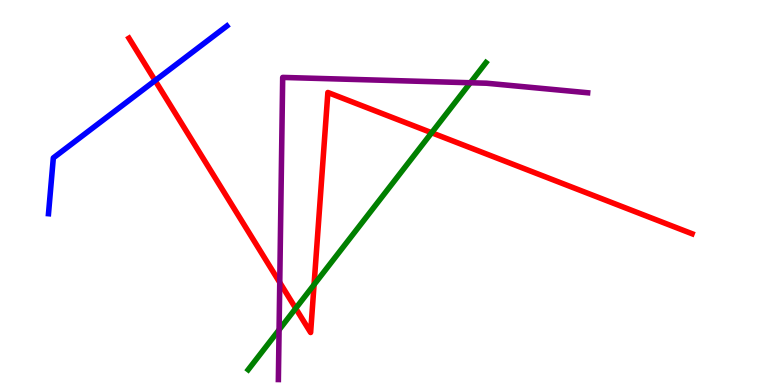[{'lines': ['blue', 'red'], 'intersections': [{'x': 2.0, 'y': 7.91}]}, {'lines': ['green', 'red'], 'intersections': [{'x': 3.82, 'y': 1.99}, {'x': 4.05, 'y': 2.61}, {'x': 5.57, 'y': 6.55}]}, {'lines': ['purple', 'red'], 'intersections': [{'x': 3.61, 'y': 2.66}]}, {'lines': ['blue', 'green'], 'intersections': []}, {'lines': ['blue', 'purple'], 'intersections': []}, {'lines': ['green', 'purple'], 'intersections': [{'x': 3.6, 'y': 1.43}, {'x': 6.07, 'y': 7.85}]}]